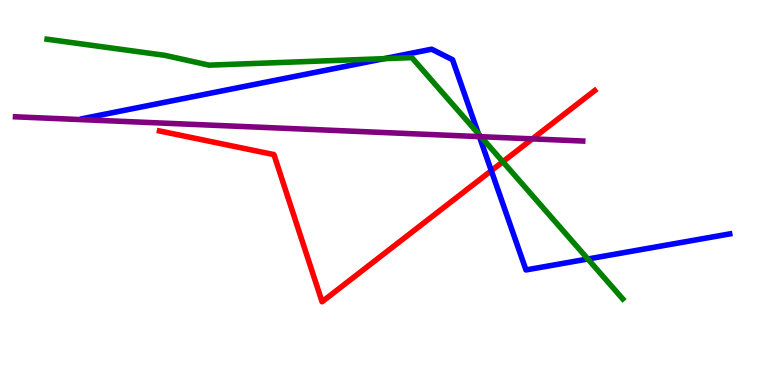[{'lines': ['blue', 'red'], 'intersections': [{'x': 6.34, 'y': 5.57}]}, {'lines': ['green', 'red'], 'intersections': [{'x': 6.49, 'y': 5.8}]}, {'lines': ['purple', 'red'], 'intersections': [{'x': 6.87, 'y': 6.39}]}, {'lines': ['blue', 'green'], 'intersections': [{'x': 4.96, 'y': 8.48}, {'x': 6.17, 'y': 6.53}, {'x': 7.59, 'y': 3.27}]}, {'lines': ['blue', 'purple'], 'intersections': [{'x': 6.19, 'y': 6.45}]}, {'lines': ['green', 'purple'], 'intersections': [{'x': 6.21, 'y': 6.45}]}]